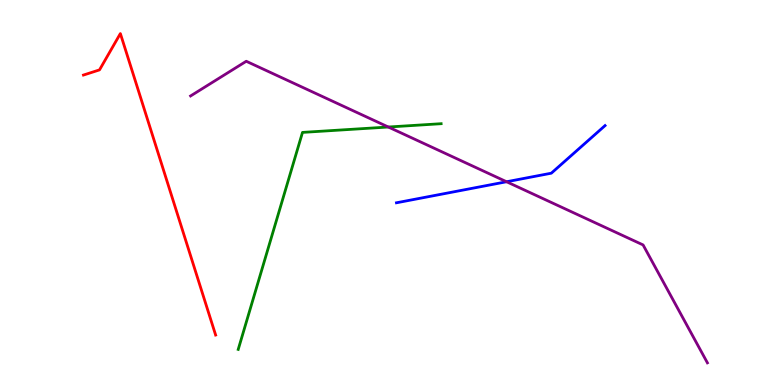[{'lines': ['blue', 'red'], 'intersections': []}, {'lines': ['green', 'red'], 'intersections': []}, {'lines': ['purple', 'red'], 'intersections': []}, {'lines': ['blue', 'green'], 'intersections': []}, {'lines': ['blue', 'purple'], 'intersections': [{'x': 6.54, 'y': 5.28}]}, {'lines': ['green', 'purple'], 'intersections': [{'x': 5.01, 'y': 6.7}]}]